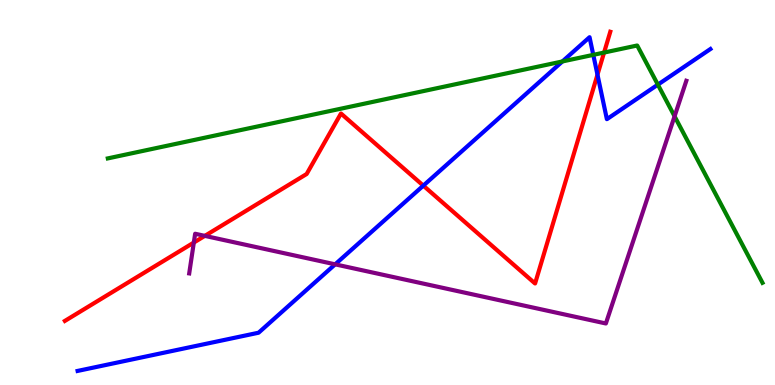[{'lines': ['blue', 'red'], 'intersections': [{'x': 5.46, 'y': 5.18}, {'x': 7.71, 'y': 8.06}]}, {'lines': ['green', 'red'], 'intersections': [{'x': 7.79, 'y': 8.63}]}, {'lines': ['purple', 'red'], 'intersections': [{'x': 2.5, 'y': 3.7}, {'x': 2.64, 'y': 3.87}]}, {'lines': ['blue', 'green'], 'intersections': [{'x': 7.26, 'y': 8.4}, {'x': 7.66, 'y': 8.58}, {'x': 8.49, 'y': 7.8}]}, {'lines': ['blue', 'purple'], 'intersections': [{'x': 4.32, 'y': 3.13}]}, {'lines': ['green', 'purple'], 'intersections': [{'x': 8.7, 'y': 6.98}]}]